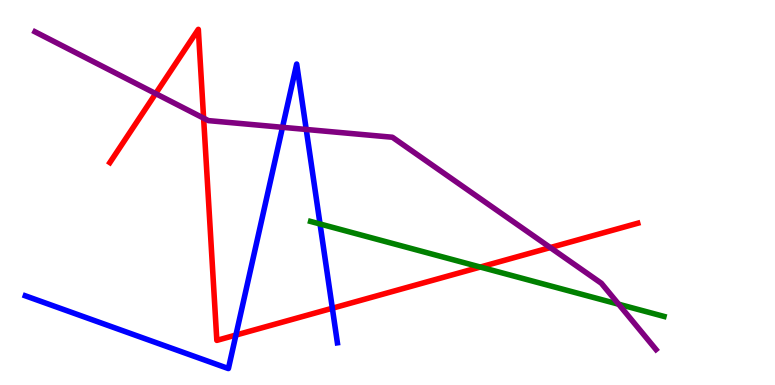[{'lines': ['blue', 'red'], 'intersections': [{'x': 3.04, 'y': 1.3}, {'x': 4.29, 'y': 1.99}]}, {'lines': ['green', 'red'], 'intersections': [{'x': 6.2, 'y': 3.06}]}, {'lines': ['purple', 'red'], 'intersections': [{'x': 2.01, 'y': 7.57}, {'x': 2.63, 'y': 6.93}, {'x': 7.1, 'y': 3.57}]}, {'lines': ['blue', 'green'], 'intersections': [{'x': 4.13, 'y': 4.18}]}, {'lines': ['blue', 'purple'], 'intersections': [{'x': 3.65, 'y': 6.69}, {'x': 3.95, 'y': 6.64}]}, {'lines': ['green', 'purple'], 'intersections': [{'x': 7.98, 'y': 2.1}]}]